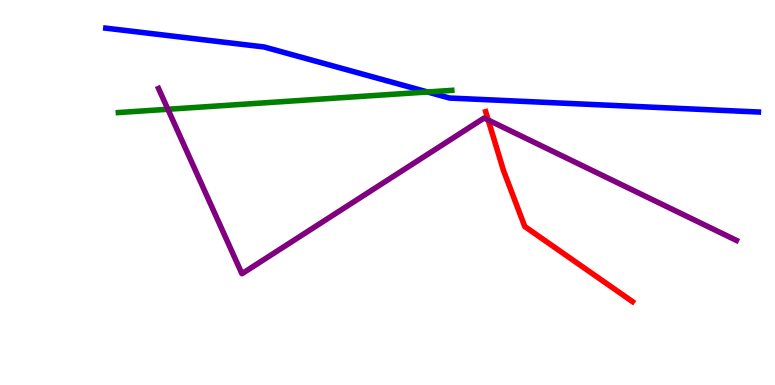[{'lines': ['blue', 'red'], 'intersections': []}, {'lines': ['green', 'red'], 'intersections': []}, {'lines': ['purple', 'red'], 'intersections': [{'x': 6.3, 'y': 6.88}]}, {'lines': ['blue', 'green'], 'intersections': [{'x': 5.52, 'y': 7.61}]}, {'lines': ['blue', 'purple'], 'intersections': []}, {'lines': ['green', 'purple'], 'intersections': [{'x': 2.17, 'y': 7.16}]}]